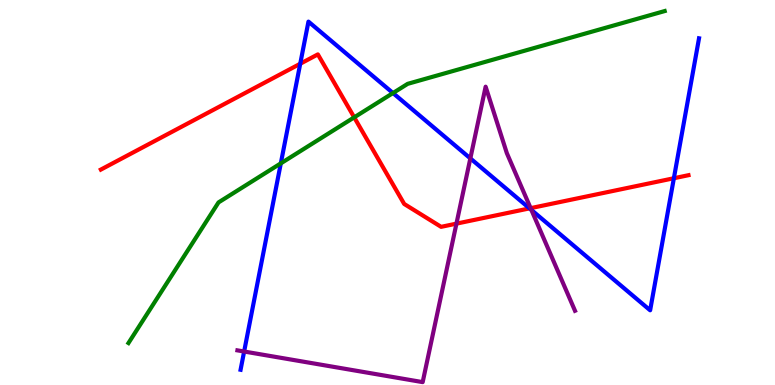[{'lines': ['blue', 'red'], 'intersections': [{'x': 3.87, 'y': 8.34}, {'x': 6.83, 'y': 4.59}, {'x': 8.7, 'y': 5.37}]}, {'lines': ['green', 'red'], 'intersections': [{'x': 4.57, 'y': 6.95}]}, {'lines': ['purple', 'red'], 'intersections': [{'x': 5.89, 'y': 4.19}, {'x': 6.85, 'y': 4.59}]}, {'lines': ['blue', 'green'], 'intersections': [{'x': 3.62, 'y': 5.76}, {'x': 5.07, 'y': 7.58}]}, {'lines': ['blue', 'purple'], 'intersections': [{'x': 3.15, 'y': 0.87}, {'x': 6.07, 'y': 5.89}, {'x': 6.86, 'y': 4.55}]}, {'lines': ['green', 'purple'], 'intersections': []}]